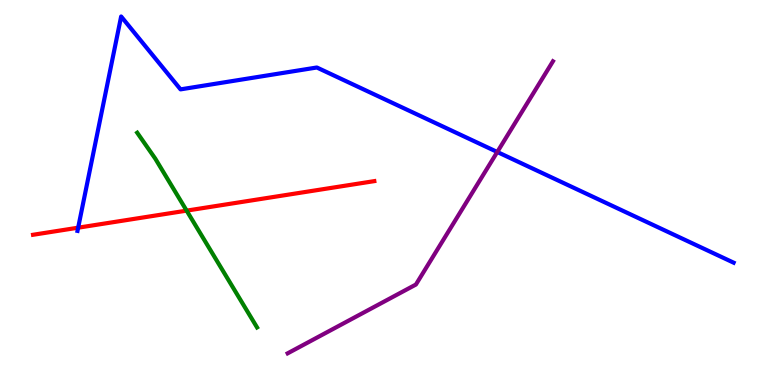[{'lines': ['blue', 'red'], 'intersections': [{'x': 1.01, 'y': 4.09}]}, {'lines': ['green', 'red'], 'intersections': [{'x': 2.41, 'y': 4.53}]}, {'lines': ['purple', 'red'], 'intersections': []}, {'lines': ['blue', 'green'], 'intersections': []}, {'lines': ['blue', 'purple'], 'intersections': [{'x': 6.42, 'y': 6.05}]}, {'lines': ['green', 'purple'], 'intersections': []}]